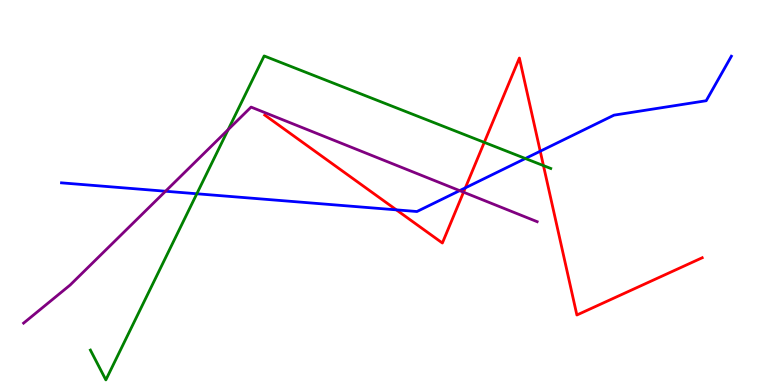[{'lines': ['blue', 'red'], 'intersections': [{'x': 5.11, 'y': 4.55}, {'x': 6.0, 'y': 5.12}, {'x': 6.97, 'y': 6.07}]}, {'lines': ['green', 'red'], 'intersections': [{'x': 6.25, 'y': 6.3}, {'x': 7.01, 'y': 5.7}]}, {'lines': ['purple', 'red'], 'intersections': [{'x': 5.98, 'y': 5.01}]}, {'lines': ['blue', 'green'], 'intersections': [{'x': 2.54, 'y': 4.97}, {'x': 6.78, 'y': 5.88}]}, {'lines': ['blue', 'purple'], 'intersections': [{'x': 2.14, 'y': 5.03}, {'x': 5.93, 'y': 5.05}]}, {'lines': ['green', 'purple'], 'intersections': [{'x': 2.94, 'y': 6.63}]}]